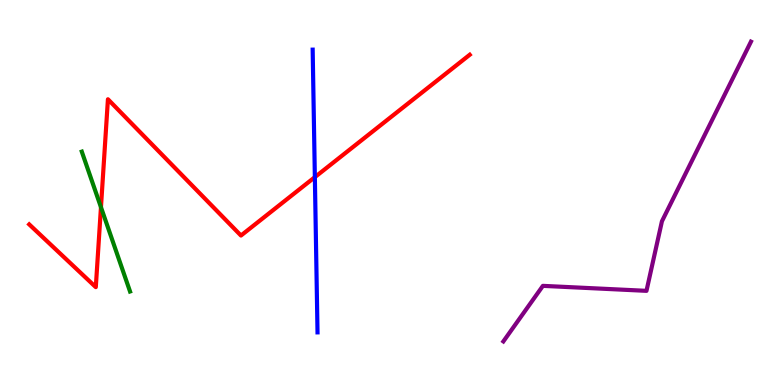[{'lines': ['blue', 'red'], 'intersections': [{'x': 4.06, 'y': 5.4}]}, {'lines': ['green', 'red'], 'intersections': [{'x': 1.3, 'y': 4.62}]}, {'lines': ['purple', 'red'], 'intersections': []}, {'lines': ['blue', 'green'], 'intersections': []}, {'lines': ['blue', 'purple'], 'intersections': []}, {'lines': ['green', 'purple'], 'intersections': []}]